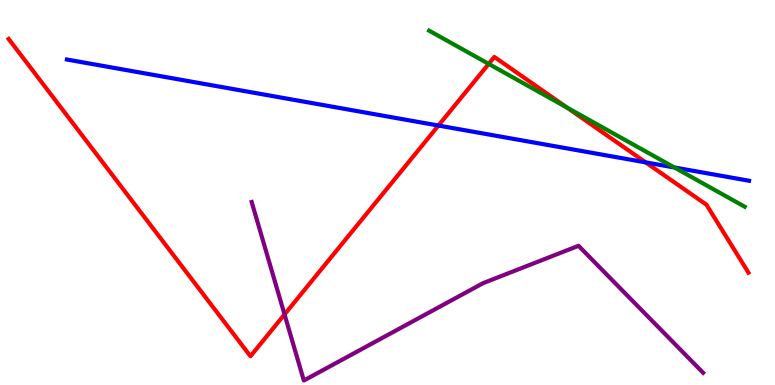[{'lines': ['blue', 'red'], 'intersections': [{'x': 5.66, 'y': 6.74}, {'x': 8.33, 'y': 5.78}]}, {'lines': ['green', 'red'], 'intersections': [{'x': 6.31, 'y': 8.34}, {'x': 7.32, 'y': 7.21}]}, {'lines': ['purple', 'red'], 'intersections': [{'x': 3.67, 'y': 1.83}]}, {'lines': ['blue', 'green'], 'intersections': [{'x': 8.7, 'y': 5.65}]}, {'lines': ['blue', 'purple'], 'intersections': []}, {'lines': ['green', 'purple'], 'intersections': []}]